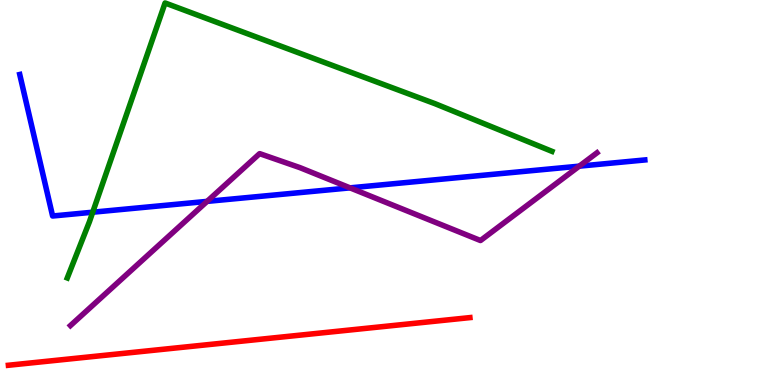[{'lines': ['blue', 'red'], 'intersections': []}, {'lines': ['green', 'red'], 'intersections': []}, {'lines': ['purple', 'red'], 'intersections': []}, {'lines': ['blue', 'green'], 'intersections': [{'x': 1.2, 'y': 4.49}]}, {'lines': ['blue', 'purple'], 'intersections': [{'x': 2.67, 'y': 4.77}, {'x': 4.52, 'y': 5.12}, {'x': 7.47, 'y': 5.68}]}, {'lines': ['green', 'purple'], 'intersections': []}]